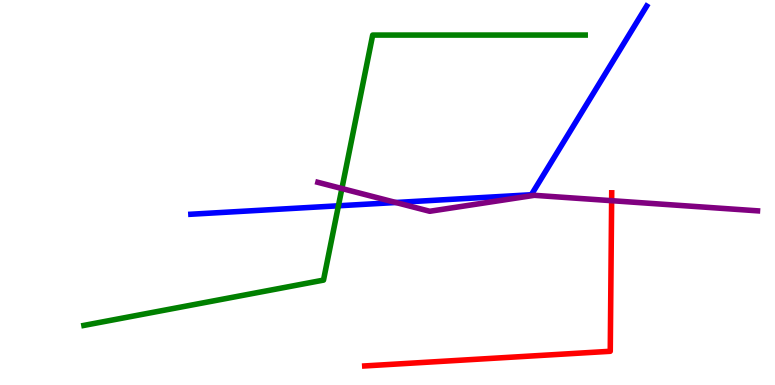[{'lines': ['blue', 'red'], 'intersections': []}, {'lines': ['green', 'red'], 'intersections': []}, {'lines': ['purple', 'red'], 'intersections': [{'x': 7.89, 'y': 4.79}]}, {'lines': ['blue', 'green'], 'intersections': [{'x': 4.37, 'y': 4.65}]}, {'lines': ['blue', 'purple'], 'intersections': [{'x': 5.11, 'y': 4.74}]}, {'lines': ['green', 'purple'], 'intersections': [{'x': 4.41, 'y': 5.1}]}]